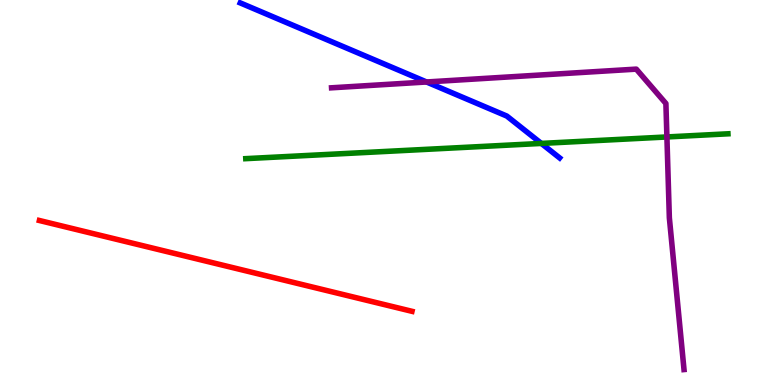[{'lines': ['blue', 'red'], 'intersections': []}, {'lines': ['green', 'red'], 'intersections': []}, {'lines': ['purple', 'red'], 'intersections': []}, {'lines': ['blue', 'green'], 'intersections': [{'x': 6.98, 'y': 6.27}]}, {'lines': ['blue', 'purple'], 'intersections': [{'x': 5.5, 'y': 7.87}]}, {'lines': ['green', 'purple'], 'intersections': [{'x': 8.61, 'y': 6.44}]}]